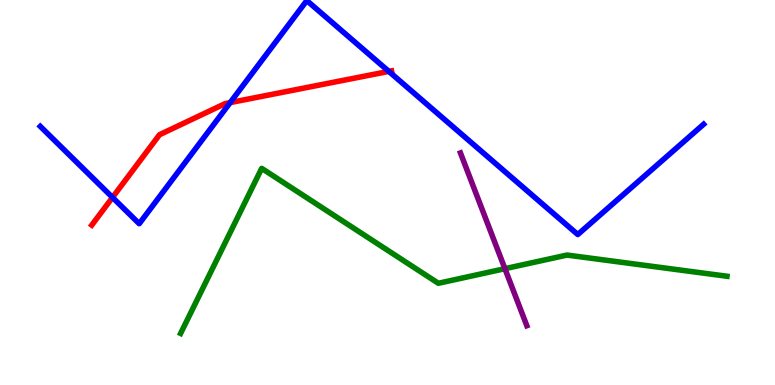[{'lines': ['blue', 'red'], 'intersections': [{'x': 1.45, 'y': 4.87}, {'x': 2.97, 'y': 7.33}, {'x': 5.02, 'y': 8.15}]}, {'lines': ['green', 'red'], 'intersections': []}, {'lines': ['purple', 'red'], 'intersections': []}, {'lines': ['blue', 'green'], 'intersections': []}, {'lines': ['blue', 'purple'], 'intersections': []}, {'lines': ['green', 'purple'], 'intersections': [{'x': 6.52, 'y': 3.02}]}]